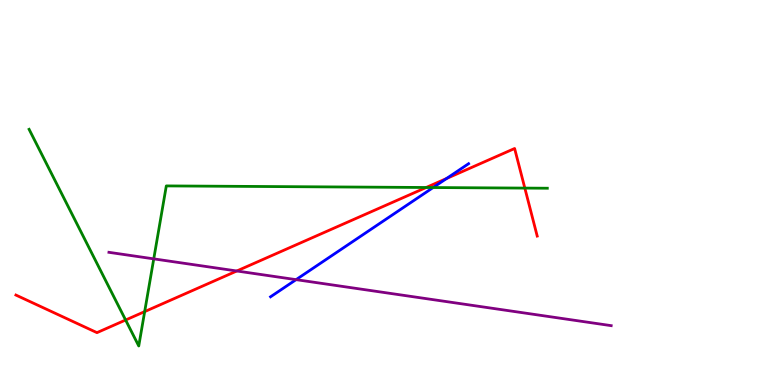[{'lines': ['blue', 'red'], 'intersections': [{'x': 5.76, 'y': 5.36}]}, {'lines': ['green', 'red'], 'intersections': [{'x': 1.62, 'y': 1.69}, {'x': 1.87, 'y': 1.91}, {'x': 5.5, 'y': 5.13}, {'x': 6.77, 'y': 5.11}]}, {'lines': ['purple', 'red'], 'intersections': [{'x': 3.06, 'y': 2.96}]}, {'lines': ['blue', 'green'], 'intersections': [{'x': 5.59, 'y': 5.13}]}, {'lines': ['blue', 'purple'], 'intersections': [{'x': 3.82, 'y': 2.74}]}, {'lines': ['green', 'purple'], 'intersections': [{'x': 1.98, 'y': 3.28}]}]